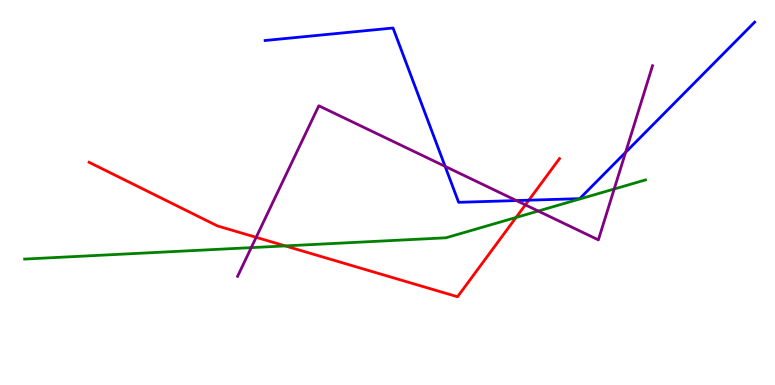[{'lines': ['blue', 'red'], 'intersections': [{'x': 6.82, 'y': 4.8}]}, {'lines': ['green', 'red'], 'intersections': [{'x': 3.68, 'y': 3.61}, {'x': 6.66, 'y': 4.35}]}, {'lines': ['purple', 'red'], 'intersections': [{'x': 3.31, 'y': 3.84}, {'x': 6.78, 'y': 4.68}]}, {'lines': ['blue', 'green'], 'intersections': []}, {'lines': ['blue', 'purple'], 'intersections': [{'x': 5.74, 'y': 5.68}, {'x': 6.66, 'y': 4.79}, {'x': 8.07, 'y': 6.04}]}, {'lines': ['green', 'purple'], 'intersections': [{'x': 3.24, 'y': 3.57}, {'x': 6.94, 'y': 4.52}, {'x': 7.93, 'y': 5.09}]}]